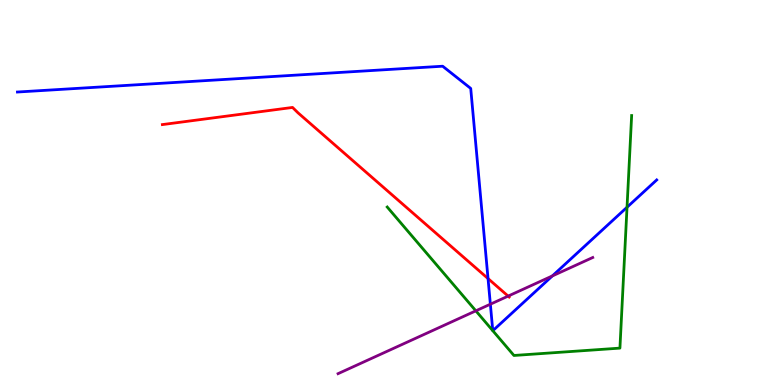[{'lines': ['blue', 'red'], 'intersections': [{'x': 6.3, 'y': 2.76}]}, {'lines': ['green', 'red'], 'intersections': []}, {'lines': ['purple', 'red'], 'intersections': [{'x': 6.56, 'y': 2.31}]}, {'lines': ['blue', 'green'], 'intersections': [{'x': 6.36, 'y': 1.41}, {'x': 6.36, 'y': 1.41}, {'x': 8.09, 'y': 4.62}]}, {'lines': ['blue', 'purple'], 'intersections': [{'x': 6.33, 'y': 2.1}, {'x': 7.13, 'y': 2.83}]}, {'lines': ['green', 'purple'], 'intersections': [{'x': 6.14, 'y': 1.93}]}]